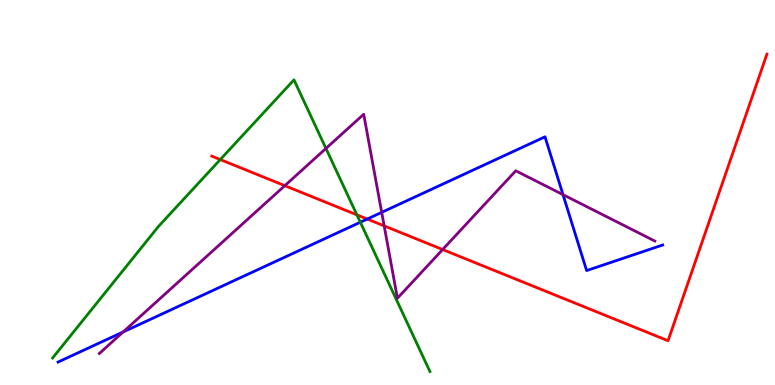[{'lines': ['blue', 'red'], 'intersections': [{'x': 4.74, 'y': 4.31}]}, {'lines': ['green', 'red'], 'intersections': [{'x': 2.84, 'y': 5.86}, {'x': 4.61, 'y': 4.42}]}, {'lines': ['purple', 'red'], 'intersections': [{'x': 3.67, 'y': 5.18}, {'x': 4.96, 'y': 4.13}, {'x': 5.71, 'y': 3.52}]}, {'lines': ['blue', 'green'], 'intersections': [{'x': 4.65, 'y': 4.23}]}, {'lines': ['blue', 'purple'], 'intersections': [{'x': 1.59, 'y': 1.38}, {'x': 4.93, 'y': 4.48}, {'x': 7.26, 'y': 4.94}]}, {'lines': ['green', 'purple'], 'intersections': [{'x': 4.21, 'y': 6.14}]}]